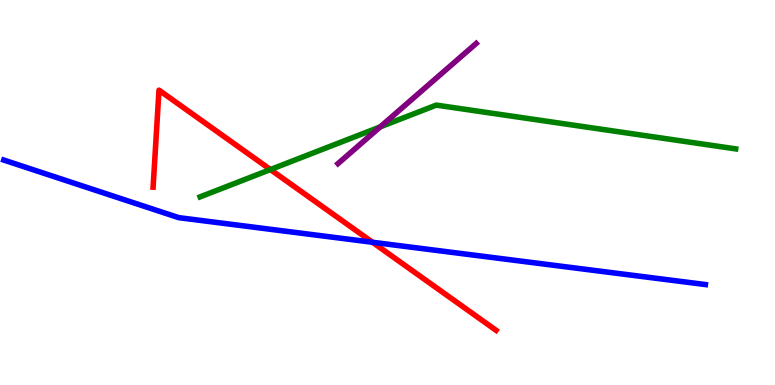[{'lines': ['blue', 'red'], 'intersections': [{'x': 4.81, 'y': 3.71}]}, {'lines': ['green', 'red'], 'intersections': [{'x': 3.49, 'y': 5.6}]}, {'lines': ['purple', 'red'], 'intersections': []}, {'lines': ['blue', 'green'], 'intersections': []}, {'lines': ['blue', 'purple'], 'intersections': []}, {'lines': ['green', 'purple'], 'intersections': [{'x': 4.91, 'y': 6.7}]}]